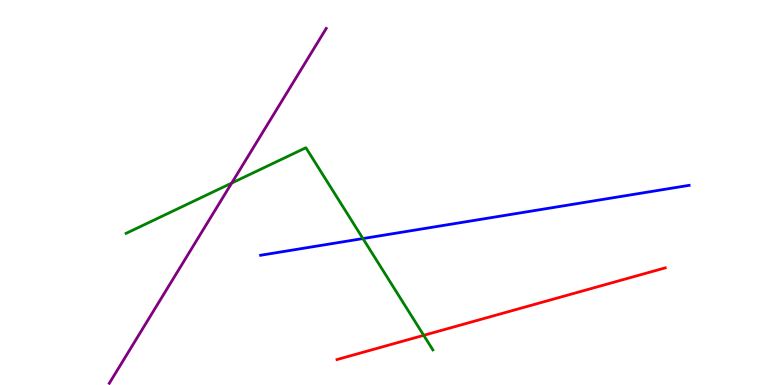[{'lines': ['blue', 'red'], 'intersections': []}, {'lines': ['green', 'red'], 'intersections': [{'x': 5.47, 'y': 1.29}]}, {'lines': ['purple', 'red'], 'intersections': []}, {'lines': ['blue', 'green'], 'intersections': [{'x': 4.68, 'y': 3.8}]}, {'lines': ['blue', 'purple'], 'intersections': []}, {'lines': ['green', 'purple'], 'intersections': [{'x': 2.99, 'y': 5.24}]}]